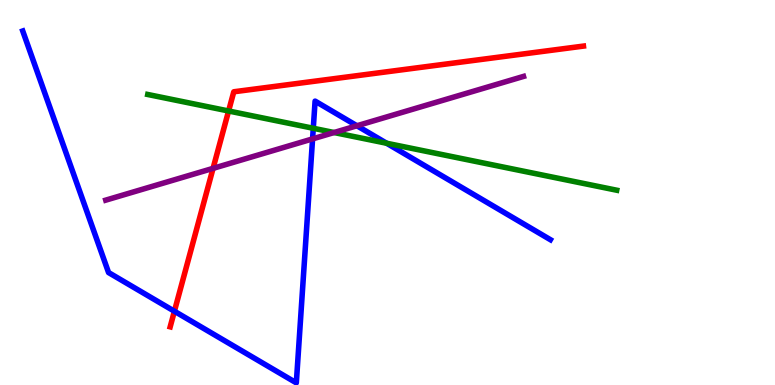[{'lines': ['blue', 'red'], 'intersections': [{'x': 2.25, 'y': 1.92}]}, {'lines': ['green', 'red'], 'intersections': [{'x': 2.95, 'y': 7.12}]}, {'lines': ['purple', 'red'], 'intersections': [{'x': 2.75, 'y': 5.63}]}, {'lines': ['blue', 'green'], 'intersections': [{'x': 4.04, 'y': 6.67}, {'x': 4.99, 'y': 6.28}]}, {'lines': ['blue', 'purple'], 'intersections': [{'x': 4.03, 'y': 6.39}, {'x': 4.61, 'y': 6.73}]}, {'lines': ['green', 'purple'], 'intersections': [{'x': 4.31, 'y': 6.56}]}]